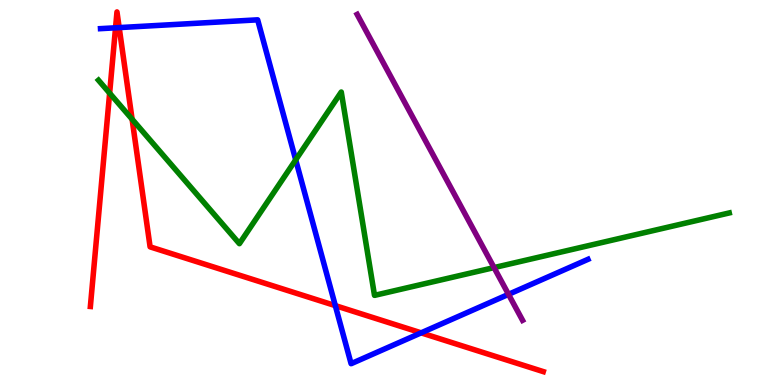[{'lines': ['blue', 'red'], 'intersections': [{'x': 1.49, 'y': 9.28}, {'x': 1.54, 'y': 9.28}, {'x': 4.33, 'y': 2.06}, {'x': 5.43, 'y': 1.35}]}, {'lines': ['green', 'red'], 'intersections': [{'x': 1.41, 'y': 7.58}, {'x': 1.7, 'y': 6.9}]}, {'lines': ['purple', 'red'], 'intersections': []}, {'lines': ['blue', 'green'], 'intersections': [{'x': 3.82, 'y': 5.85}]}, {'lines': ['blue', 'purple'], 'intersections': [{'x': 6.56, 'y': 2.35}]}, {'lines': ['green', 'purple'], 'intersections': [{'x': 6.37, 'y': 3.05}]}]